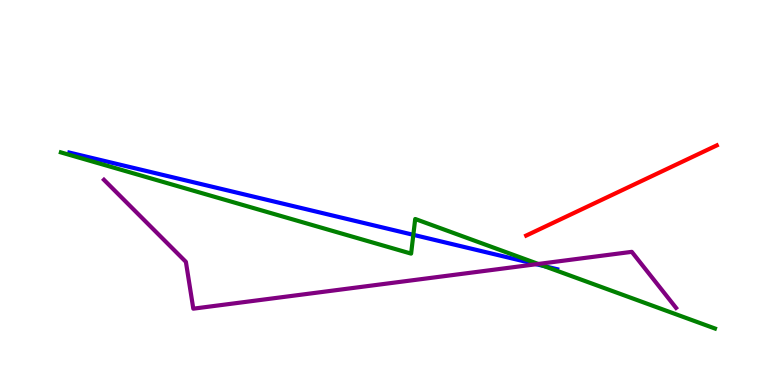[{'lines': ['blue', 'red'], 'intersections': []}, {'lines': ['green', 'red'], 'intersections': []}, {'lines': ['purple', 'red'], 'intersections': []}, {'lines': ['blue', 'green'], 'intersections': [{'x': 5.33, 'y': 3.9}, {'x': 7.02, 'y': 3.09}]}, {'lines': ['blue', 'purple'], 'intersections': [{'x': 6.92, 'y': 3.14}]}, {'lines': ['green', 'purple'], 'intersections': [{'x': 6.95, 'y': 3.14}]}]